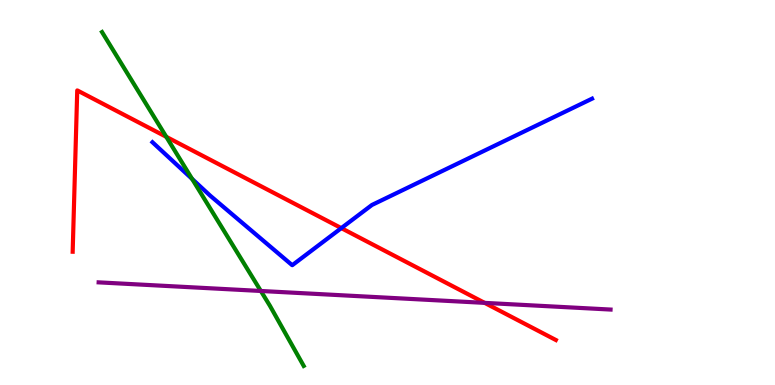[{'lines': ['blue', 'red'], 'intersections': [{'x': 4.4, 'y': 4.07}]}, {'lines': ['green', 'red'], 'intersections': [{'x': 2.15, 'y': 6.45}]}, {'lines': ['purple', 'red'], 'intersections': [{'x': 6.25, 'y': 2.13}]}, {'lines': ['blue', 'green'], 'intersections': [{'x': 2.48, 'y': 5.35}]}, {'lines': ['blue', 'purple'], 'intersections': []}, {'lines': ['green', 'purple'], 'intersections': [{'x': 3.37, 'y': 2.44}]}]